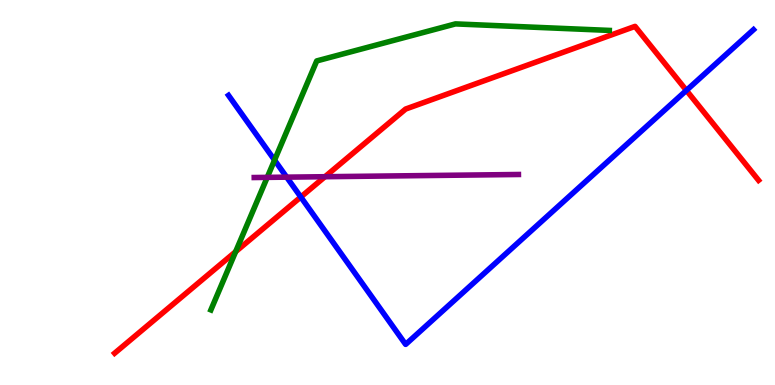[{'lines': ['blue', 'red'], 'intersections': [{'x': 3.88, 'y': 4.88}, {'x': 8.86, 'y': 7.65}]}, {'lines': ['green', 'red'], 'intersections': [{'x': 3.04, 'y': 3.46}]}, {'lines': ['purple', 'red'], 'intersections': [{'x': 4.19, 'y': 5.41}]}, {'lines': ['blue', 'green'], 'intersections': [{'x': 3.54, 'y': 5.84}]}, {'lines': ['blue', 'purple'], 'intersections': [{'x': 3.7, 'y': 5.4}]}, {'lines': ['green', 'purple'], 'intersections': [{'x': 3.45, 'y': 5.39}]}]